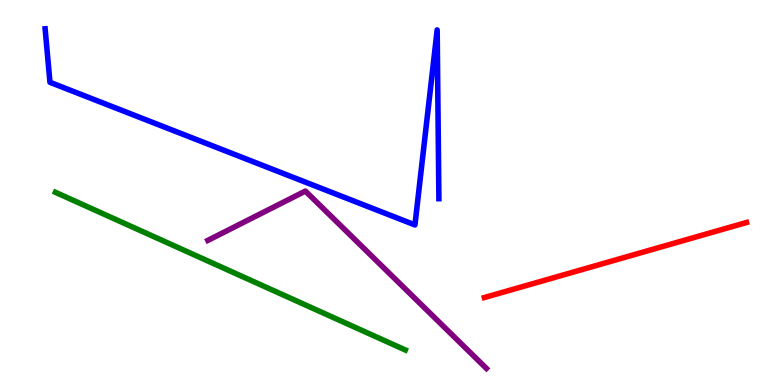[{'lines': ['blue', 'red'], 'intersections': []}, {'lines': ['green', 'red'], 'intersections': []}, {'lines': ['purple', 'red'], 'intersections': []}, {'lines': ['blue', 'green'], 'intersections': []}, {'lines': ['blue', 'purple'], 'intersections': []}, {'lines': ['green', 'purple'], 'intersections': []}]